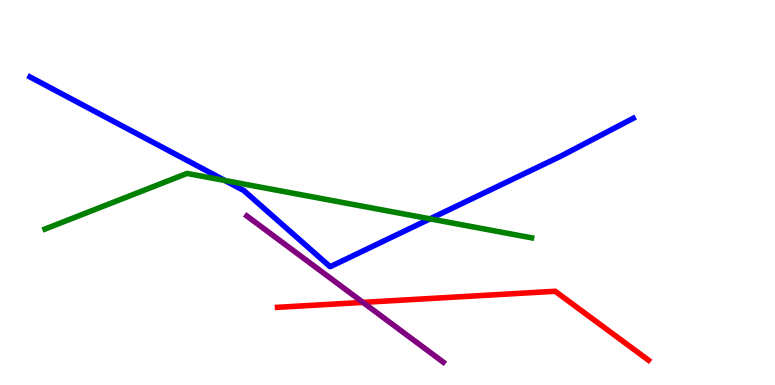[{'lines': ['blue', 'red'], 'intersections': []}, {'lines': ['green', 'red'], 'intersections': []}, {'lines': ['purple', 'red'], 'intersections': [{'x': 4.68, 'y': 2.15}]}, {'lines': ['blue', 'green'], 'intersections': [{'x': 2.9, 'y': 5.31}, {'x': 5.55, 'y': 4.32}]}, {'lines': ['blue', 'purple'], 'intersections': []}, {'lines': ['green', 'purple'], 'intersections': []}]